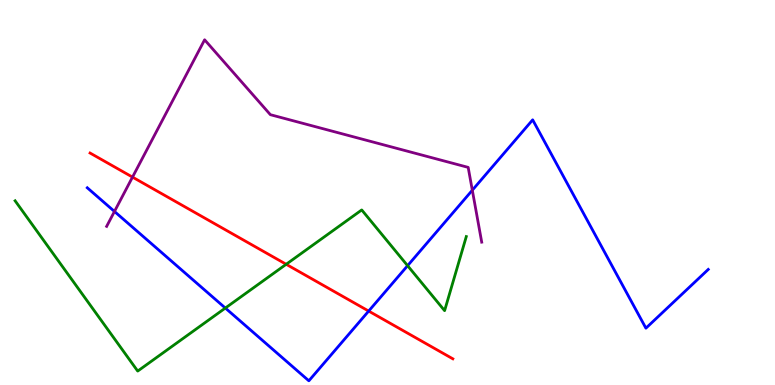[{'lines': ['blue', 'red'], 'intersections': [{'x': 4.76, 'y': 1.92}]}, {'lines': ['green', 'red'], 'intersections': [{'x': 3.69, 'y': 3.14}]}, {'lines': ['purple', 'red'], 'intersections': [{'x': 1.71, 'y': 5.4}]}, {'lines': ['blue', 'green'], 'intersections': [{'x': 2.91, 'y': 2.0}, {'x': 5.26, 'y': 3.1}]}, {'lines': ['blue', 'purple'], 'intersections': [{'x': 1.48, 'y': 4.51}, {'x': 6.09, 'y': 5.06}]}, {'lines': ['green', 'purple'], 'intersections': []}]